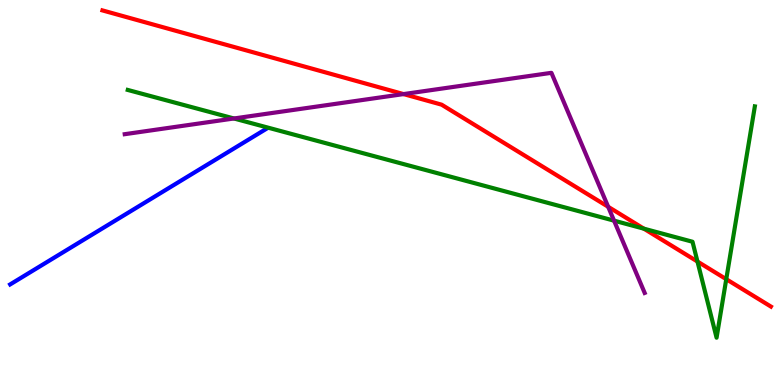[{'lines': ['blue', 'red'], 'intersections': []}, {'lines': ['green', 'red'], 'intersections': [{'x': 8.31, 'y': 4.06}, {'x': 9.0, 'y': 3.21}, {'x': 9.37, 'y': 2.75}]}, {'lines': ['purple', 'red'], 'intersections': [{'x': 5.21, 'y': 7.56}, {'x': 7.85, 'y': 4.63}]}, {'lines': ['blue', 'green'], 'intersections': []}, {'lines': ['blue', 'purple'], 'intersections': []}, {'lines': ['green', 'purple'], 'intersections': [{'x': 3.02, 'y': 6.92}, {'x': 7.92, 'y': 4.27}]}]